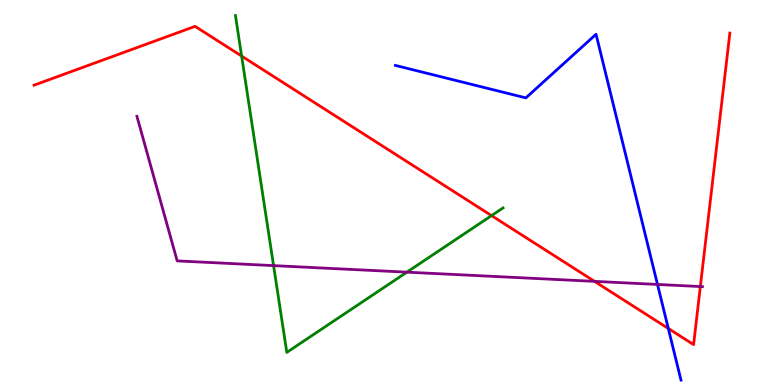[{'lines': ['blue', 'red'], 'intersections': [{'x': 8.62, 'y': 1.47}]}, {'lines': ['green', 'red'], 'intersections': [{'x': 3.12, 'y': 8.54}, {'x': 6.34, 'y': 4.4}]}, {'lines': ['purple', 'red'], 'intersections': [{'x': 7.67, 'y': 2.69}, {'x': 9.04, 'y': 2.56}]}, {'lines': ['blue', 'green'], 'intersections': []}, {'lines': ['blue', 'purple'], 'intersections': [{'x': 8.48, 'y': 2.61}]}, {'lines': ['green', 'purple'], 'intersections': [{'x': 3.53, 'y': 3.1}, {'x': 5.25, 'y': 2.93}]}]